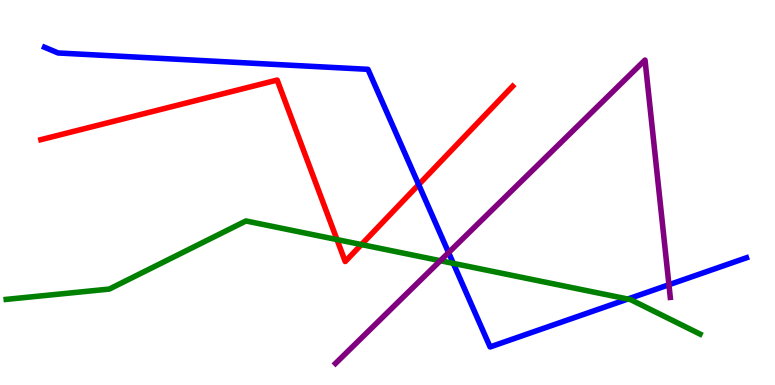[{'lines': ['blue', 'red'], 'intersections': [{'x': 5.4, 'y': 5.2}]}, {'lines': ['green', 'red'], 'intersections': [{'x': 4.35, 'y': 3.78}, {'x': 4.66, 'y': 3.65}]}, {'lines': ['purple', 'red'], 'intersections': []}, {'lines': ['blue', 'green'], 'intersections': [{'x': 5.85, 'y': 3.16}, {'x': 8.1, 'y': 2.23}]}, {'lines': ['blue', 'purple'], 'intersections': [{'x': 5.79, 'y': 3.44}, {'x': 8.63, 'y': 2.6}]}, {'lines': ['green', 'purple'], 'intersections': [{'x': 5.68, 'y': 3.23}]}]